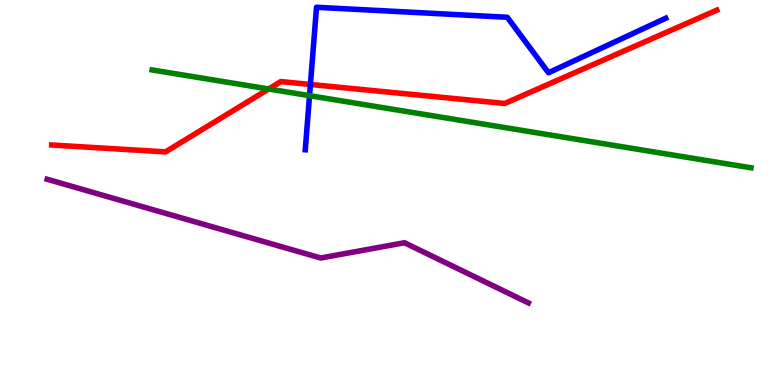[{'lines': ['blue', 'red'], 'intersections': [{'x': 4.01, 'y': 7.81}]}, {'lines': ['green', 'red'], 'intersections': [{'x': 3.47, 'y': 7.69}]}, {'lines': ['purple', 'red'], 'intersections': []}, {'lines': ['blue', 'green'], 'intersections': [{'x': 3.99, 'y': 7.52}]}, {'lines': ['blue', 'purple'], 'intersections': []}, {'lines': ['green', 'purple'], 'intersections': []}]